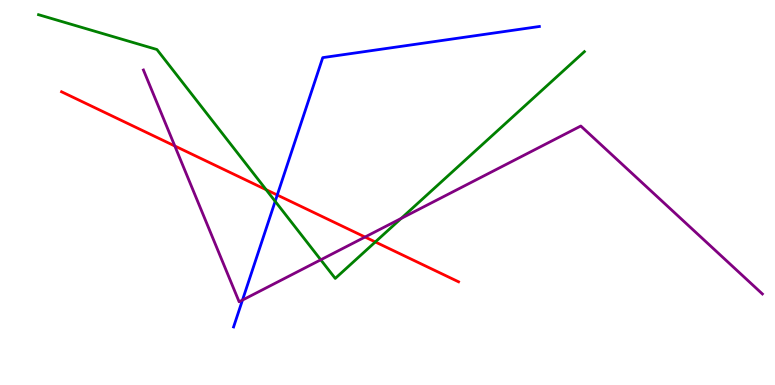[{'lines': ['blue', 'red'], 'intersections': [{'x': 3.58, 'y': 4.93}]}, {'lines': ['green', 'red'], 'intersections': [{'x': 3.43, 'y': 5.07}, {'x': 4.84, 'y': 3.72}]}, {'lines': ['purple', 'red'], 'intersections': [{'x': 2.26, 'y': 6.21}, {'x': 4.71, 'y': 3.84}]}, {'lines': ['blue', 'green'], 'intersections': [{'x': 3.55, 'y': 4.77}]}, {'lines': ['blue', 'purple'], 'intersections': [{'x': 3.13, 'y': 2.21}]}, {'lines': ['green', 'purple'], 'intersections': [{'x': 4.14, 'y': 3.25}, {'x': 5.18, 'y': 4.33}]}]